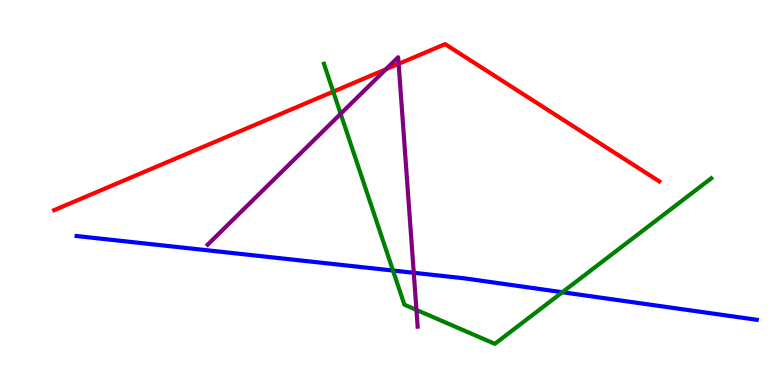[{'lines': ['blue', 'red'], 'intersections': []}, {'lines': ['green', 'red'], 'intersections': [{'x': 4.3, 'y': 7.62}]}, {'lines': ['purple', 'red'], 'intersections': [{'x': 4.98, 'y': 8.2}, {'x': 5.14, 'y': 8.34}]}, {'lines': ['blue', 'green'], 'intersections': [{'x': 5.07, 'y': 2.97}, {'x': 7.26, 'y': 2.41}]}, {'lines': ['blue', 'purple'], 'intersections': [{'x': 5.34, 'y': 2.91}]}, {'lines': ['green', 'purple'], 'intersections': [{'x': 4.4, 'y': 7.04}, {'x': 5.37, 'y': 1.95}]}]